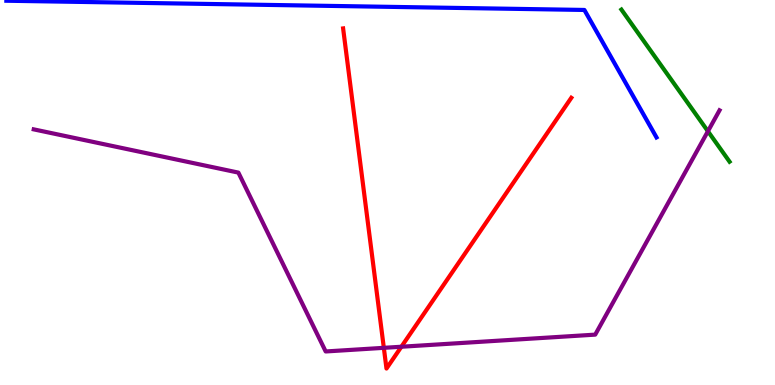[{'lines': ['blue', 'red'], 'intersections': []}, {'lines': ['green', 'red'], 'intersections': []}, {'lines': ['purple', 'red'], 'intersections': [{'x': 4.95, 'y': 0.965}, {'x': 5.18, 'y': 0.994}]}, {'lines': ['blue', 'green'], 'intersections': []}, {'lines': ['blue', 'purple'], 'intersections': []}, {'lines': ['green', 'purple'], 'intersections': [{'x': 9.13, 'y': 6.59}]}]